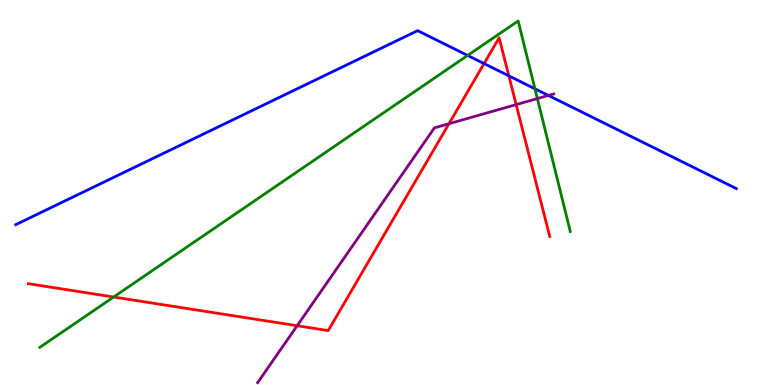[{'lines': ['blue', 'red'], 'intersections': [{'x': 6.25, 'y': 8.35}, {'x': 6.57, 'y': 8.03}]}, {'lines': ['green', 'red'], 'intersections': [{'x': 1.47, 'y': 2.29}]}, {'lines': ['purple', 'red'], 'intersections': [{'x': 3.83, 'y': 1.54}, {'x': 5.79, 'y': 6.79}, {'x': 6.66, 'y': 7.28}]}, {'lines': ['blue', 'green'], 'intersections': [{'x': 6.03, 'y': 8.56}, {'x': 6.9, 'y': 7.69}]}, {'lines': ['blue', 'purple'], 'intersections': [{'x': 7.08, 'y': 7.52}]}, {'lines': ['green', 'purple'], 'intersections': [{'x': 6.93, 'y': 7.44}]}]